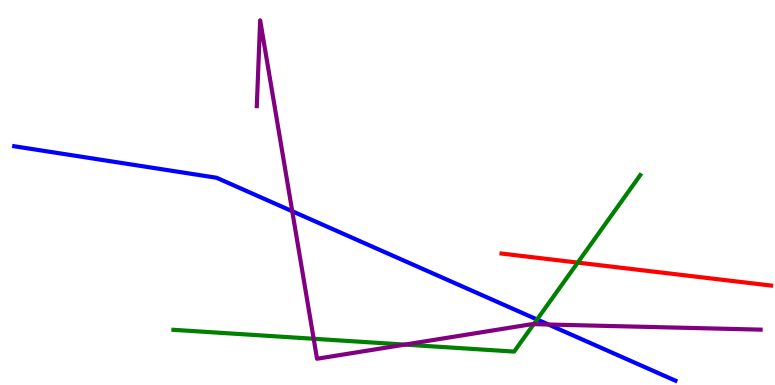[{'lines': ['blue', 'red'], 'intersections': []}, {'lines': ['green', 'red'], 'intersections': [{'x': 7.45, 'y': 3.18}]}, {'lines': ['purple', 'red'], 'intersections': []}, {'lines': ['blue', 'green'], 'intersections': [{'x': 6.93, 'y': 1.7}]}, {'lines': ['blue', 'purple'], 'intersections': [{'x': 3.77, 'y': 4.51}, {'x': 7.08, 'y': 1.57}]}, {'lines': ['green', 'purple'], 'intersections': [{'x': 4.05, 'y': 1.2}, {'x': 5.22, 'y': 1.05}, {'x': 6.89, 'y': 1.58}]}]